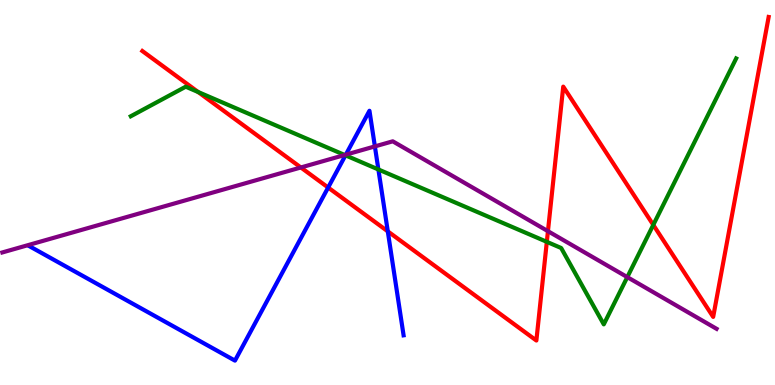[{'lines': ['blue', 'red'], 'intersections': [{'x': 4.23, 'y': 5.13}, {'x': 5.0, 'y': 3.99}]}, {'lines': ['green', 'red'], 'intersections': [{'x': 2.56, 'y': 7.61}, {'x': 7.06, 'y': 3.72}, {'x': 8.43, 'y': 4.16}]}, {'lines': ['purple', 'red'], 'intersections': [{'x': 3.88, 'y': 5.65}, {'x': 7.07, 'y': 4.0}]}, {'lines': ['blue', 'green'], 'intersections': [{'x': 4.46, 'y': 5.97}, {'x': 4.88, 'y': 5.6}]}, {'lines': ['blue', 'purple'], 'intersections': [{'x': 4.46, 'y': 5.98}, {'x': 4.84, 'y': 6.2}]}, {'lines': ['green', 'purple'], 'intersections': [{'x': 4.45, 'y': 5.97}, {'x': 8.09, 'y': 2.8}]}]